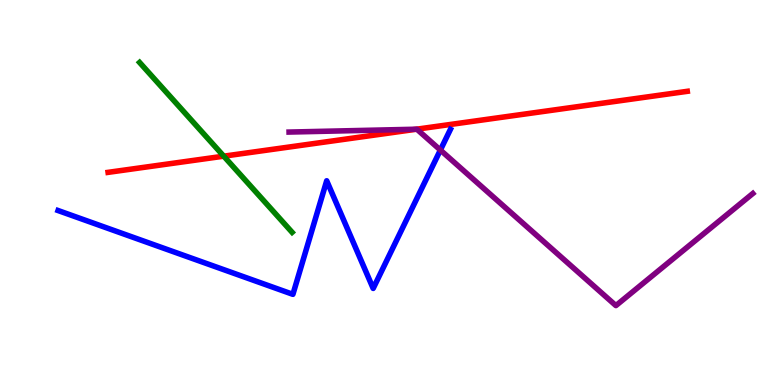[{'lines': ['blue', 'red'], 'intersections': []}, {'lines': ['green', 'red'], 'intersections': [{'x': 2.89, 'y': 5.94}]}, {'lines': ['purple', 'red'], 'intersections': [{'x': 5.37, 'y': 6.64}]}, {'lines': ['blue', 'green'], 'intersections': []}, {'lines': ['blue', 'purple'], 'intersections': [{'x': 5.68, 'y': 6.1}]}, {'lines': ['green', 'purple'], 'intersections': []}]